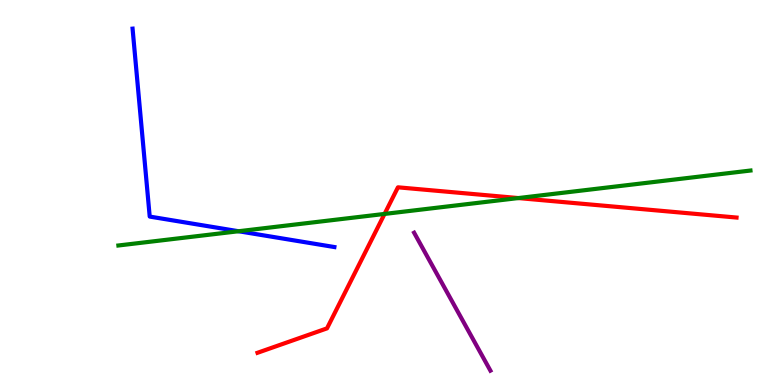[{'lines': ['blue', 'red'], 'intersections': []}, {'lines': ['green', 'red'], 'intersections': [{'x': 4.96, 'y': 4.44}, {'x': 6.69, 'y': 4.86}]}, {'lines': ['purple', 'red'], 'intersections': []}, {'lines': ['blue', 'green'], 'intersections': [{'x': 3.08, 'y': 3.99}]}, {'lines': ['blue', 'purple'], 'intersections': []}, {'lines': ['green', 'purple'], 'intersections': []}]